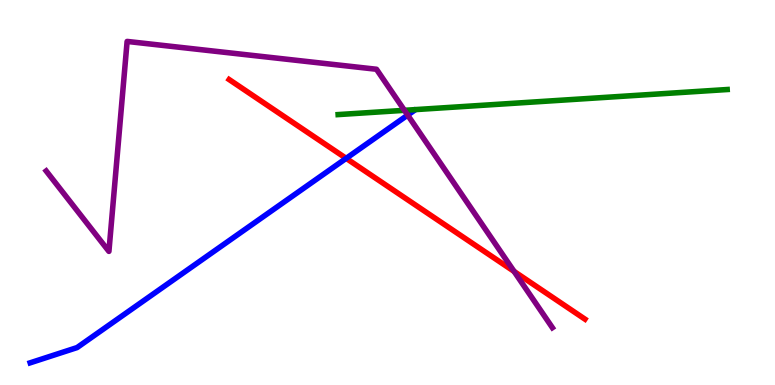[{'lines': ['blue', 'red'], 'intersections': [{'x': 4.47, 'y': 5.89}]}, {'lines': ['green', 'red'], 'intersections': []}, {'lines': ['purple', 'red'], 'intersections': [{'x': 6.63, 'y': 2.95}]}, {'lines': ['blue', 'green'], 'intersections': []}, {'lines': ['blue', 'purple'], 'intersections': [{'x': 5.26, 'y': 7.01}]}, {'lines': ['green', 'purple'], 'intersections': [{'x': 5.22, 'y': 7.13}]}]